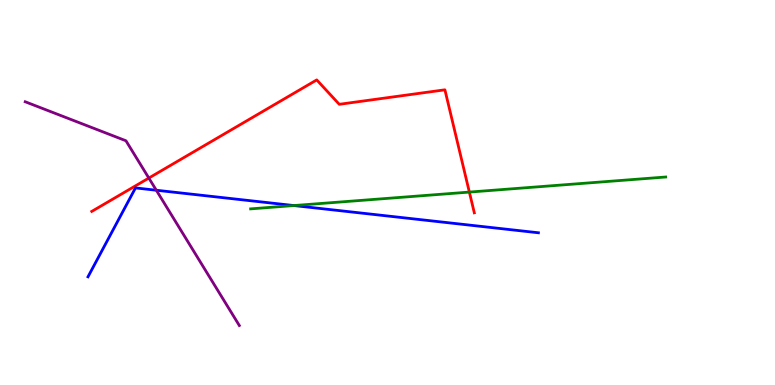[{'lines': ['blue', 'red'], 'intersections': []}, {'lines': ['green', 'red'], 'intersections': [{'x': 6.06, 'y': 5.01}]}, {'lines': ['purple', 'red'], 'intersections': [{'x': 1.92, 'y': 5.38}]}, {'lines': ['blue', 'green'], 'intersections': [{'x': 3.79, 'y': 4.66}]}, {'lines': ['blue', 'purple'], 'intersections': [{'x': 2.02, 'y': 5.06}]}, {'lines': ['green', 'purple'], 'intersections': []}]